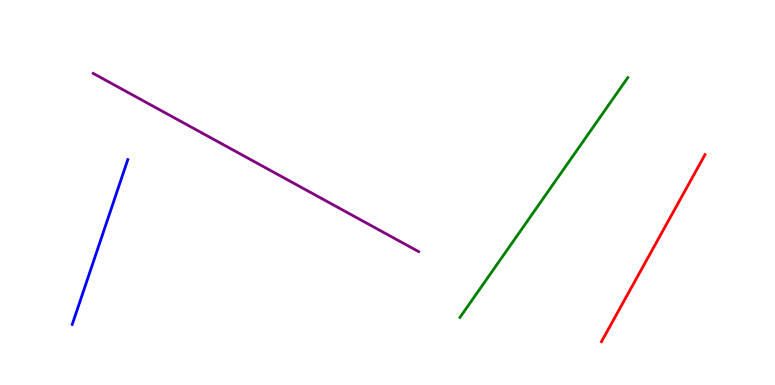[{'lines': ['blue', 'red'], 'intersections': []}, {'lines': ['green', 'red'], 'intersections': []}, {'lines': ['purple', 'red'], 'intersections': []}, {'lines': ['blue', 'green'], 'intersections': []}, {'lines': ['blue', 'purple'], 'intersections': []}, {'lines': ['green', 'purple'], 'intersections': []}]